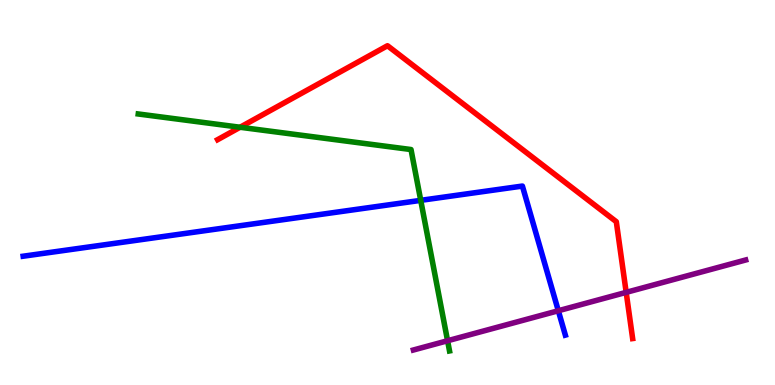[{'lines': ['blue', 'red'], 'intersections': []}, {'lines': ['green', 'red'], 'intersections': [{'x': 3.1, 'y': 6.69}]}, {'lines': ['purple', 'red'], 'intersections': [{'x': 8.08, 'y': 2.41}]}, {'lines': ['blue', 'green'], 'intersections': [{'x': 5.43, 'y': 4.8}]}, {'lines': ['blue', 'purple'], 'intersections': [{'x': 7.2, 'y': 1.93}]}, {'lines': ['green', 'purple'], 'intersections': [{'x': 5.78, 'y': 1.15}]}]